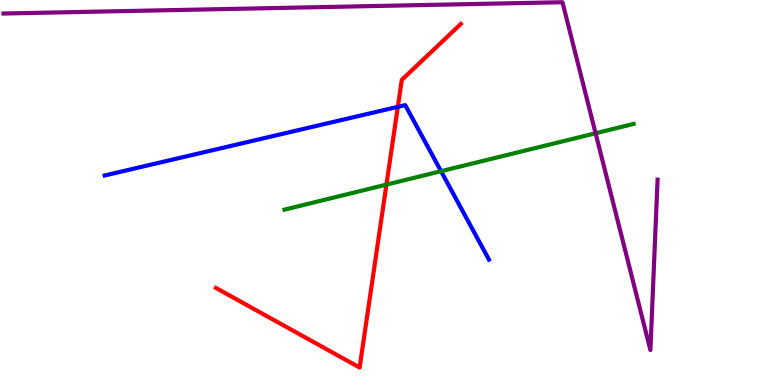[{'lines': ['blue', 'red'], 'intersections': [{'x': 5.13, 'y': 7.22}]}, {'lines': ['green', 'red'], 'intersections': [{'x': 4.99, 'y': 5.2}]}, {'lines': ['purple', 'red'], 'intersections': []}, {'lines': ['blue', 'green'], 'intersections': [{'x': 5.69, 'y': 5.55}]}, {'lines': ['blue', 'purple'], 'intersections': []}, {'lines': ['green', 'purple'], 'intersections': [{'x': 7.68, 'y': 6.54}]}]